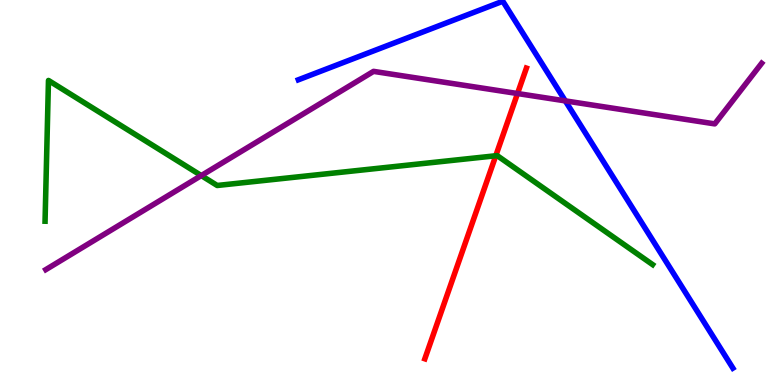[{'lines': ['blue', 'red'], 'intersections': []}, {'lines': ['green', 'red'], 'intersections': [{'x': 6.4, 'y': 5.95}]}, {'lines': ['purple', 'red'], 'intersections': [{'x': 6.68, 'y': 7.57}]}, {'lines': ['blue', 'green'], 'intersections': []}, {'lines': ['blue', 'purple'], 'intersections': [{'x': 7.29, 'y': 7.38}]}, {'lines': ['green', 'purple'], 'intersections': [{'x': 2.6, 'y': 5.44}]}]